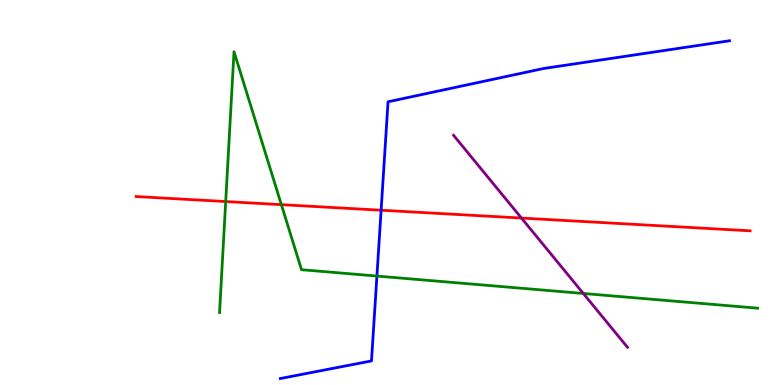[{'lines': ['blue', 'red'], 'intersections': [{'x': 4.92, 'y': 4.54}]}, {'lines': ['green', 'red'], 'intersections': [{'x': 2.91, 'y': 4.77}, {'x': 3.63, 'y': 4.68}]}, {'lines': ['purple', 'red'], 'intersections': [{'x': 6.73, 'y': 4.34}]}, {'lines': ['blue', 'green'], 'intersections': [{'x': 4.86, 'y': 2.83}]}, {'lines': ['blue', 'purple'], 'intersections': []}, {'lines': ['green', 'purple'], 'intersections': [{'x': 7.53, 'y': 2.38}]}]